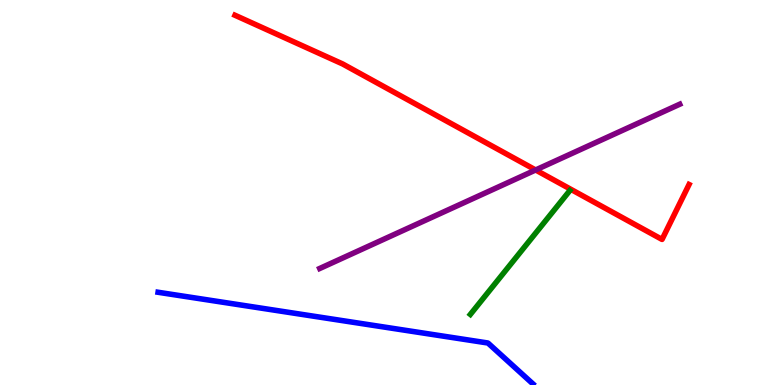[{'lines': ['blue', 'red'], 'intersections': []}, {'lines': ['green', 'red'], 'intersections': []}, {'lines': ['purple', 'red'], 'intersections': [{'x': 6.91, 'y': 5.58}]}, {'lines': ['blue', 'green'], 'intersections': []}, {'lines': ['blue', 'purple'], 'intersections': []}, {'lines': ['green', 'purple'], 'intersections': []}]